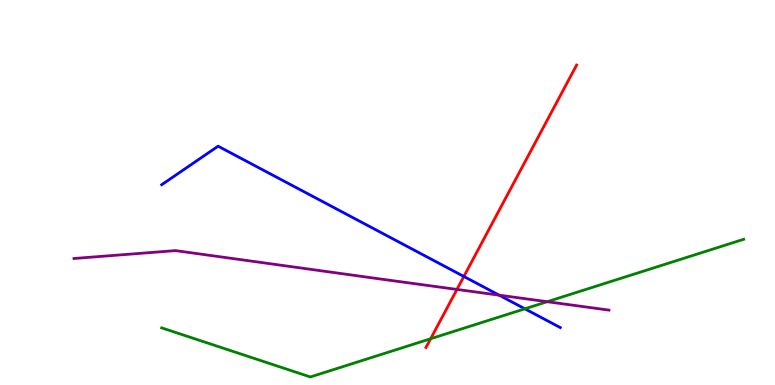[{'lines': ['blue', 'red'], 'intersections': [{'x': 5.99, 'y': 2.82}]}, {'lines': ['green', 'red'], 'intersections': [{'x': 5.56, 'y': 1.2}]}, {'lines': ['purple', 'red'], 'intersections': [{'x': 5.9, 'y': 2.48}]}, {'lines': ['blue', 'green'], 'intersections': [{'x': 6.77, 'y': 1.98}]}, {'lines': ['blue', 'purple'], 'intersections': [{'x': 6.44, 'y': 2.33}]}, {'lines': ['green', 'purple'], 'intersections': [{'x': 7.06, 'y': 2.16}]}]